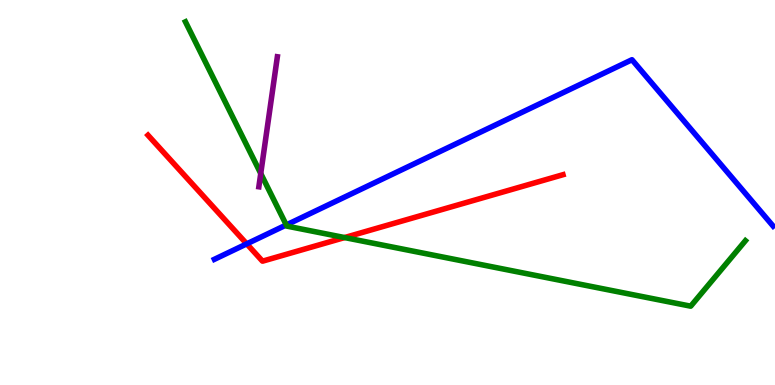[{'lines': ['blue', 'red'], 'intersections': [{'x': 3.18, 'y': 3.67}]}, {'lines': ['green', 'red'], 'intersections': [{'x': 4.45, 'y': 3.83}]}, {'lines': ['purple', 'red'], 'intersections': []}, {'lines': ['blue', 'green'], 'intersections': [{'x': 3.69, 'y': 4.16}]}, {'lines': ['blue', 'purple'], 'intersections': []}, {'lines': ['green', 'purple'], 'intersections': [{'x': 3.36, 'y': 5.49}]}]